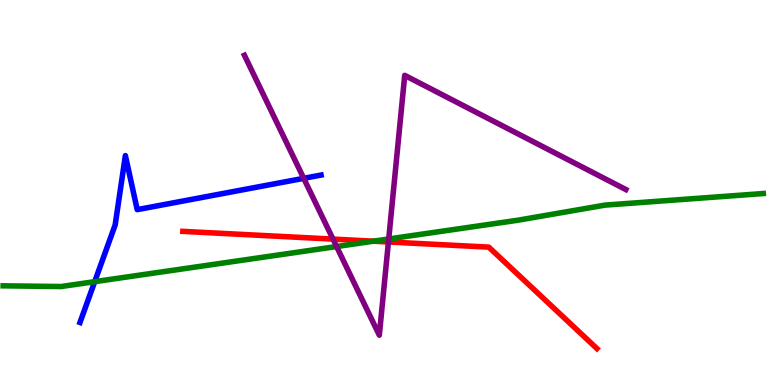[{'lines': ['blue', 'red'], 'intersections': []}, {'lines': ['green', 'red'], 'intersections': [{'x': 4.82, 'y': 3.74}]}, {'lines': ['purple', 'red'], 'intersections': [{'x': 4.3, 'y': 3.79}, {'x': 5.01, 'y': 3.72}]}, {'lines': ['blue', 'green'], 'intersections': [{'x': 1.22, 'y': 2.68}]}, {'lines': ['blue', 'purple'], 'intersections': [{'x': 3.92, 'y': 5.37}]}, {'lines': ['green', 'purple'], 'intersections': [{'x': 4.34, 'y': 3.6}, {'x': 5.02, 'y': 3.79}]}]